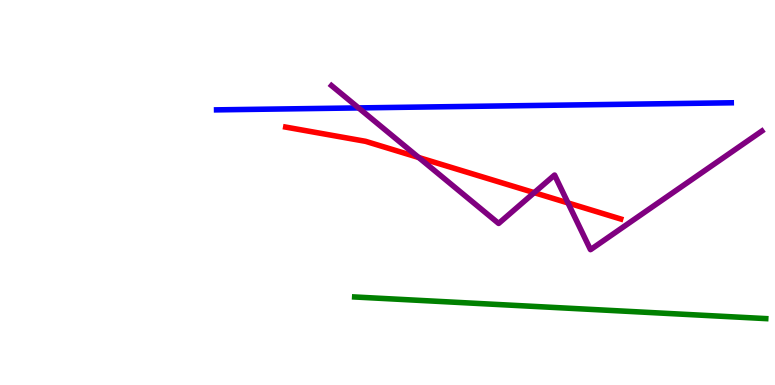[{'lines': ['blue', 'red'], 'intersections': []}, {'lines': ['green', 'red'], 'intersections': []}, {'lines': ['purple', 'red'], 'intersections': [{'x': 5.4, 'y': 5.91}, {'x': 6.89, 'y': 5.0}, {'x': 7.33, 'y': 4.73}]}, {'lines': ['blue', 'green'], 'intersections': []}, {'lines': ['blue', 'purple'], 'intersections': [{'x': 4.63, 'y': 7.2}]}, {'lines': ['green', 'purple'], 'intersections': []}]